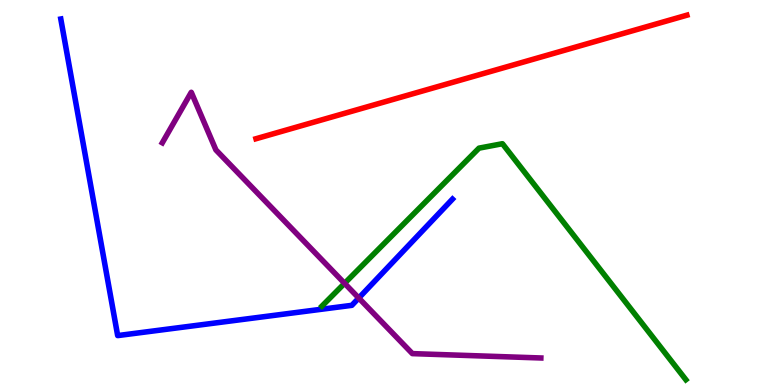[{'lines': ['blue', 'red'], 'intersections': []}, {'lines': ['green', 'red'], 'intersections': []}, {'lines': ['purple', 'red'], 'intersections': []}, {'lines': ['blue', 'green'], 'intersections': []}, {'lines': ['blue', 'purple'], 'intersections': [{'x': 4.63, 'y': 2.26}]}, {'lines': ['green', 'purple'], 'intersections': [{'x': 4.45, 'y': 2.64}]}]